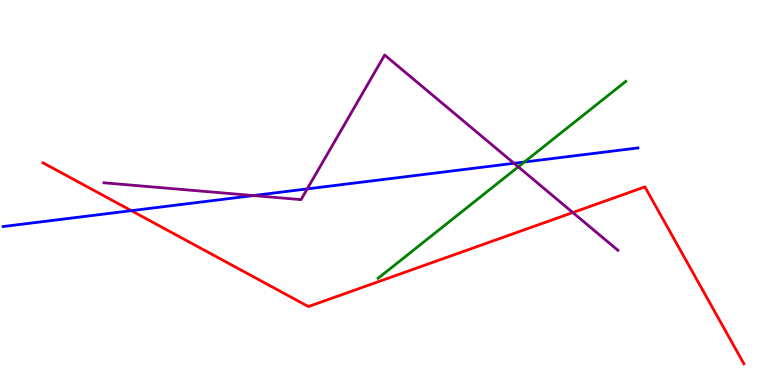[{'lines': ['blue', 'red'], 'intersections': [{'x': 1.69, 'y': 4.53}]}, {'lines': ['green', 'red'], 'intersections': []}, {'lines': ['purple', 'red'], 'intersections': [{'x': 7.39, 'y': 4.48}]}, {'lines': ['blue', 'green'], 'intersections': [{'x': 6.77, 'y': 5.79}]}, {'lines': ['blue', 'purple'], 'intersections': [{'x': 3.27, 'y': 4.92}, {'x': 3.96, 'y': 5.09}, {'x': 6.63, 'y': 5.76}]}, {'lines': ['green', 'purple'], 'intersections': [{'x': 6.69, 'y': 5.67}]}]